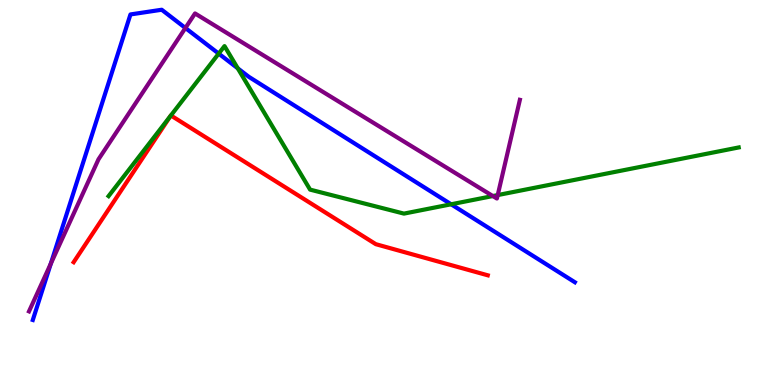[{'lines': ['blue', 'red'], 'intersections': []}, {'lines': ['green', 'red'], 'intersections': [{'x': 2.2, 'y': 6.99}, {'x': 2.21, 'y': 7.0}]}, {'lines': ['purple', 'red'], 'intersections': []}, {'lines': ['blue', 'green'], 'intersections': [{'x': 2.82, 'y': 8.61}, {'x': 3.07, 'y': 8.23}, {'x': 5.82, 'y': 4.69}]}, {'lines': ['blue', 'purple'], 'intersections': [{'x': 0.656, 'y': 3.15}, {'x': 2.39, 'y': 9.27}]}, {'lines': ['green', 'purple'], 'intersections': [{'x': 6.36, 'y': 4.91}, {'x': 6.42, 'y': 4.93}]}]